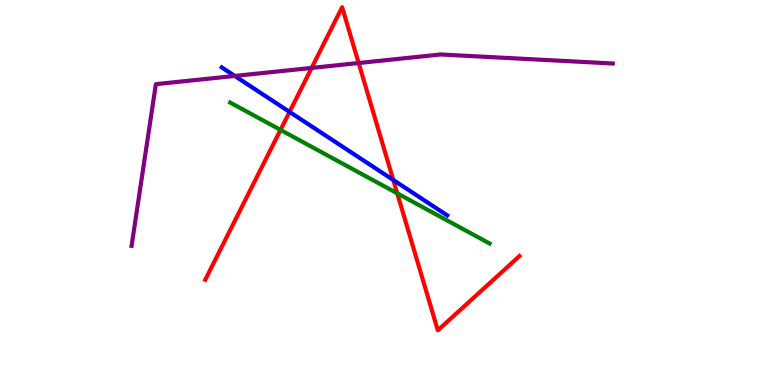[{'lines': ['blue', 'red'], 'intersections': [{'x': 3.74, 'y': 7.09}, {'x': 5.07, 'y': 5.33}]}, {'lines': ['green', 'red'], 'intersections': [{'x': 3.62, 'y': 6.63}, {'x': 5.13, 'y': 4.98}]}, {'lines': ['purple', 'red'], 'intersections': [{'x': 4.02, 'y': 8.24}, {'x': 4.63, 'y': 8.36}]}, {'lines': ['blue', 'green'], 'intersections': []}, {'lines': ['blue', 'purple'], 'intersections': [{'x': 3.03, 'y': 8.03}]}, {'lines': ['green', 'purple'], 'intersections': []}]